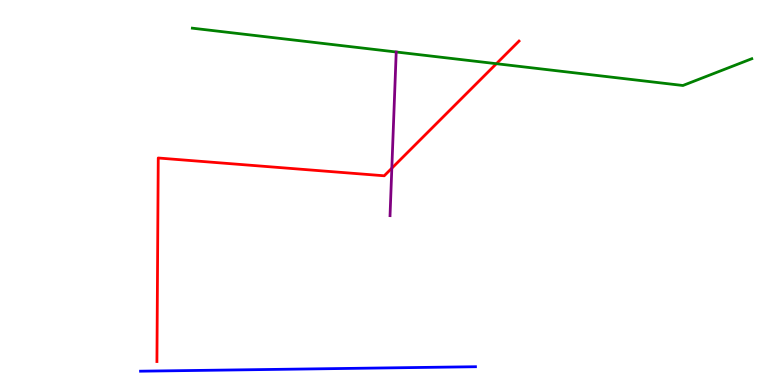[{'lines': ['blue', 'red'], 'intersections': []}, {'lines': ['green', 'red'], 'intersections': [{'x': 6.41, 'y': 8.35}]}, {'lines': ['purple', 'red'], 'intersections': [{'x': 5.06, 'y': 5.63}]}, {'lines': ['blue', 'green'], 'intersections': []}, {'lines': ['blue', 'purple'], 'intersections': []}, {'lines': ['green', 'purple'], 'intersections': []}]